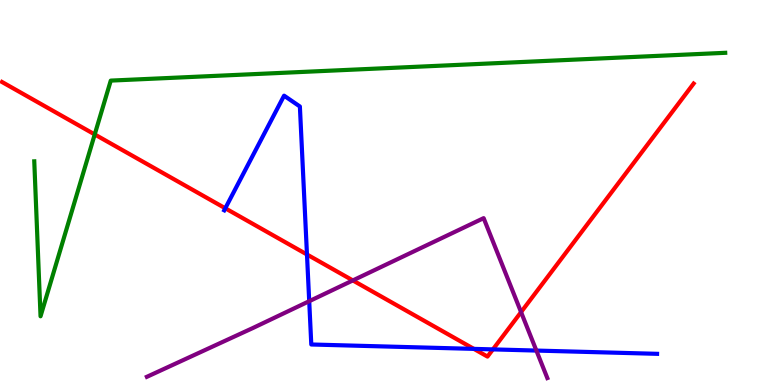[{'lines': ['blue', 'red'], 'intersections': [{'x': 2.91, 'y': 4.59}, {'x': 3.96, 'y': 3.39}, {'x': 6.11, 'y': 0.938}, {'x': 6.36, 'y': 0.925}]}, {'lines': ['green', 'red'], 'intersections': [{'x': 1.22, 'y': 6.51}]}, {'lines': ['purple', 'red'], 'intersections': [{'x': 4.55, 'y': 2.72}, {'x': 6.72, 'y': 1.89}]}, {'lines': ['blue', 'green'], 'intersections': []}, {'lines': ['blue', 'purple'], 'intersections': [{'x': 3.99, 'y': 2.18}, {'x': 6.92, 'y': 0.894}]}, {'lines': ['green', 'purple'], 'intersections': []}]